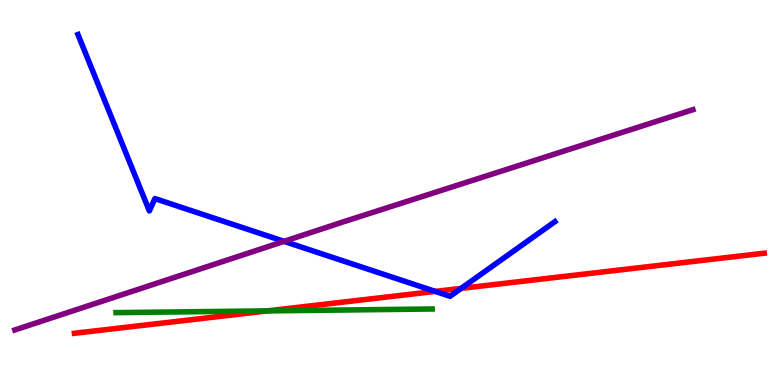[{'lines': ['blue', 'red'], 'intersections': [{'x': 5.62, 'y': 2.43}, {'x': 5.95, 'y': 2.51}]}, {'lines': ['green', 'red'], 'intersections': [{'x': 3.45, 'y': 1.92}]}, {'lines': ['purple', 'red'], 'intersections': []}, {'lines': ['blue', 'green'], 'intersections': []}, {'lines': ['blue', 'purple'], 'intersections': [{'x': 3.67, 'y': 3.73}]}, {'lines': ['green', 'purple'], 'intersections': []}]